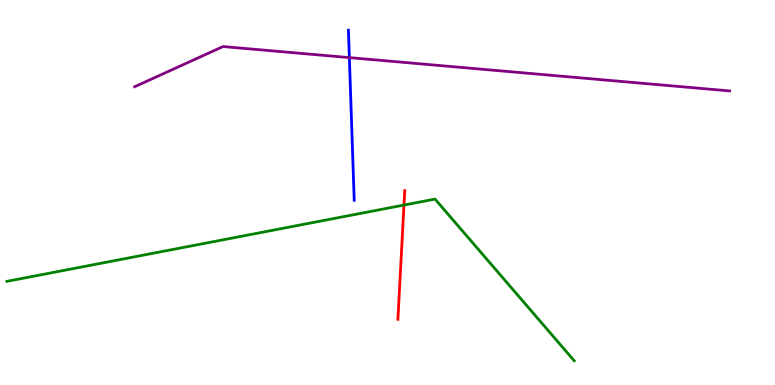[{'lines': ['blue', 'red'], 'intersections': []}, {'lines': ['green', 'red'], 'intersections': [{'x': 5.21, 'y': 4.67}]}, {'lines': ['purple', 'red'], 'intersections': []}, {'lines': ['blue', 'green'], 'intersections': []}, {'lines': ['blue', 'purple'], 'intersections': [{'x': 4.51, 'y': 8.5}]}, {'lines': ['green', 'purple'], 'intersections': []}]